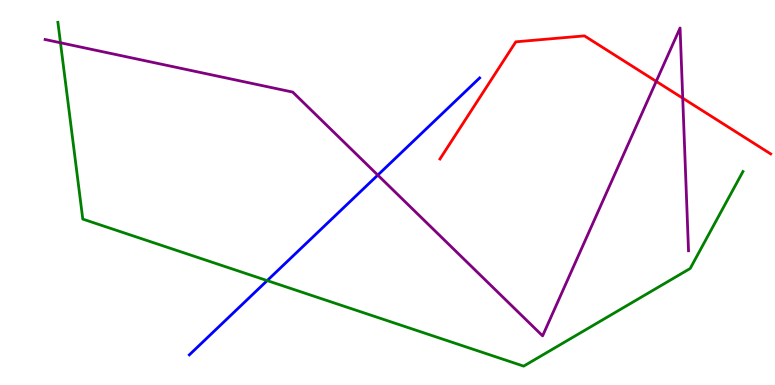[{'lines': ['blue', 'red'], 'intersections': []}, {'lines': ['green', 'red'], 'intersections': []}, {'lines': ['purple', 'red'], 'intersections': [{'x': 8.47, 'y': 7.89}, {'x': 8.81, 'y': 7.45}]}, {'lines': ['blue', 'green'], 'intersections': [{'x': 3.45, 'y': 2.71}]}, {'lines': ['blue', 'purple'], 'intersections': [{'x': 4.87, 'y': 5.45}]}, {'lines': ['green', 'purple'], 'intersections': [{'x': 0.78, 'y': 8.89}]}]